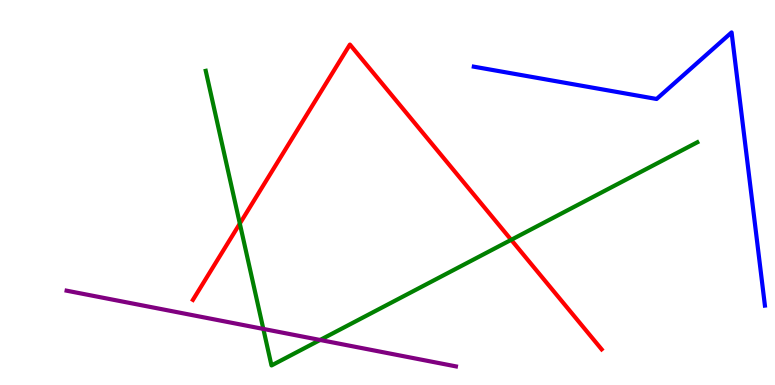[{'lines': ['blue', 'red'], 'intersections': []}, {'lines': ['green', 'red'], 'intersections': [{'x': 3.09, 'y': 4.19}, {'x': 6.6, 'y': 3.77}]}, {'lines': ['purple', 'red'], 'intersections': []}, {'lines': ['blue', 'green'], 'intersections': []}, {'lines': ['blue', 'purple'], 'intersections': []}, {'lines': ['green', 'purple'], 'intersections': [{'x': 3.4, 'y': 1.46}, {'x': 4.13, 'y': 1.17}]}]